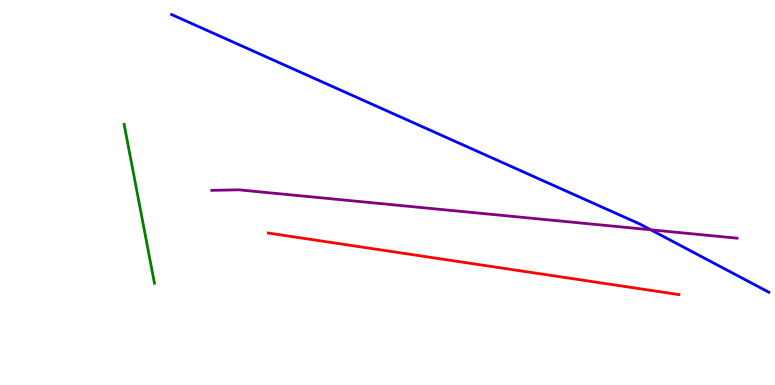[{'lines': ['blue', 'red'], 'intersections': []}, {'lines': ['green', 'red'], 'intersections': []}, {'lines': ['purple', 'red'], 'intersections': []}, {'lines': ['blue', 'green'], 'intersections': []}, {'lines': ['blue', 'purple'], 'intersections': [{'x': 8.4, 'y': 4.03}]}, {'lines': ['green', 'purple'], 'intersections': []}]